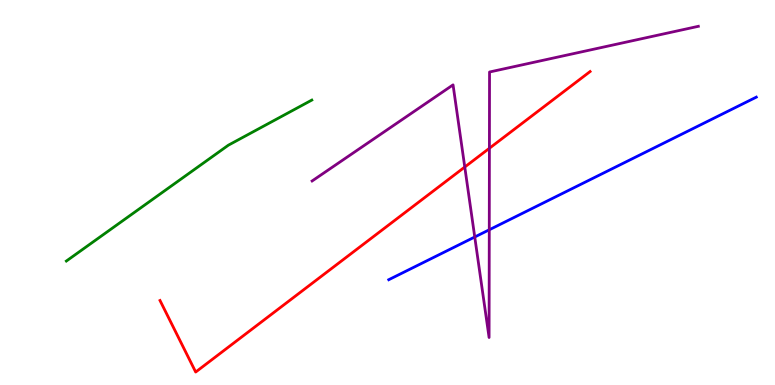[{'lines': ['blue', 'red'], 'intersections': []}, {'lines': ['green', 'red'], 'intersections': []}, {'lines': ['purple', 'red'], 'intersections': [{'x': 6.0, 'y': 5.66}, {'x': 6.31, 'y': 6.15}]}, {'lines': ['blue', 'green'], 'intersections': []}, {'lines': ['blue', 'purple'], 'intersections': [{'x': 6.13, 'y': 3.84}, {'x': 6.31, 'y': 4.03}]}, {'lines': ['green', 'purple'], 'intersections': []}]